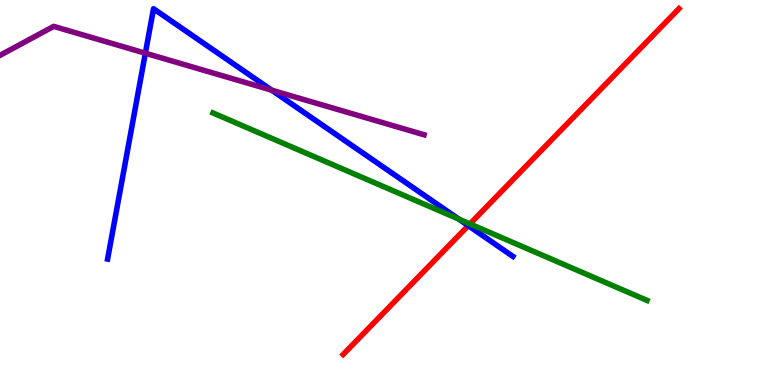[{'lines': ['blue', 'red'], 'intersections': [{'x': 6.04, 'y': 4.14}]}, {'lines': ['green', 'red'], 'intersections': [{'x': 6.06, 'y': 4.18}]}, {'lines': ['purple', 'red'], 'intersections': []}, {'lines': ['blue', 'green'], 'intersections': [{'x': 5.92, 'y': 4.31}]}, {'lines': ['blue', 'purple'], 'intersections': [{'x': 1.88, 'y': 8.62}, {'x': 3.51, 'y': 7.66}]}, {'lines': ['green', 'purple'], 'intersections': []}]